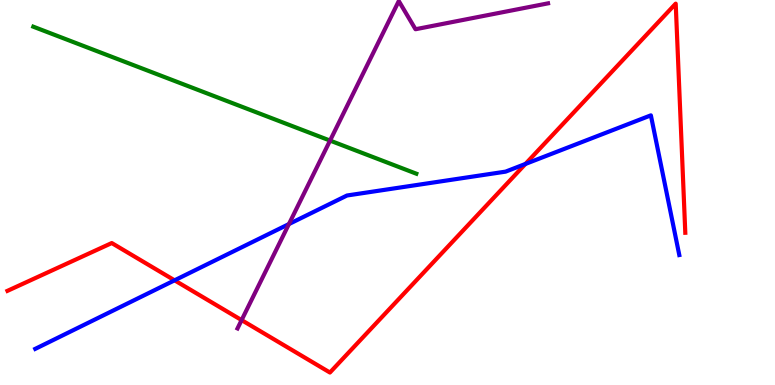[{'lines': ['blue', 'red'], 'intersections': [{'x': 2.25, 'y': 2.72}, {'x': 6.78, 'y': 5.74}]}, {'lines': ['green', 'red'], 'intersections': []}, {'lines': ['purple', 'red'], 'intersections': [{'x': 3.12, 'y': 1.69}]}, {'lines': ['blue', 'green'], 'intersections': []}, {'lines': ['blue', 'purple'], 'intersections': [{'x': 3.73, 'y': 4.18}]}, {'lines': ['green', 'purple'], 'intersections': [{'x': 4.26, 'y': 6.35}]}]